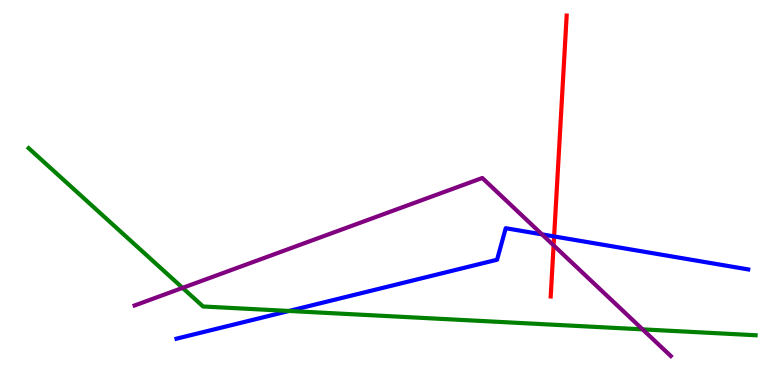[{'lines': ['blue', 'red'], 'intersections': [{'x': 7.15, 'y': 3.86}]}, {'lines': ['green', 'red'], 'intersections': []}, {'lines': ['purple', 'red'], 'intersections': [{'x': 7.14, 'y': 3.63}]}, {'lines': ['blue', 'green'], 'intersections': [{'x': 3.73, 'y': 1.92}]}, {'lines': ['blue', 'purple'], 'intersections': [{'x': 6.99, 'y': 3.91}]}, {'lines': ['green', 'purple'], 'intersections': [{'x': 2.36, 'y': 2.52}, {'x': 8.29, 'y': 1.45}]}]